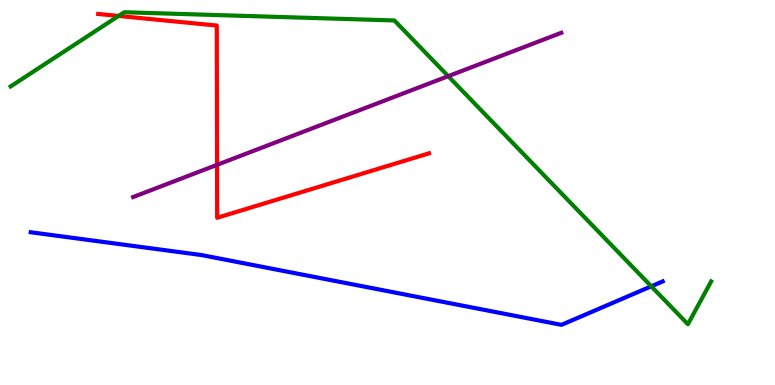[{'lines': ['blue', 'red'], 'intersections': []}, {'lines': ['green', 'red'], 'intersections': [{'x': 1.53, 'y': 9.59}]}, {'lines': ['purple', 'red'], 'intersections': [{'x': 2.8, 'y': 5.72}]}, {'lines': ['blue', 'green'], 'intersections': [{'x': 8.4, 'y': 2.56}]}, {'lines': ['blue', 'purple'], 'intersections': []}, {'lines': ['green', 'purple'], 'intersections': [{'x': 5.78, 'y': 8.02}]}]